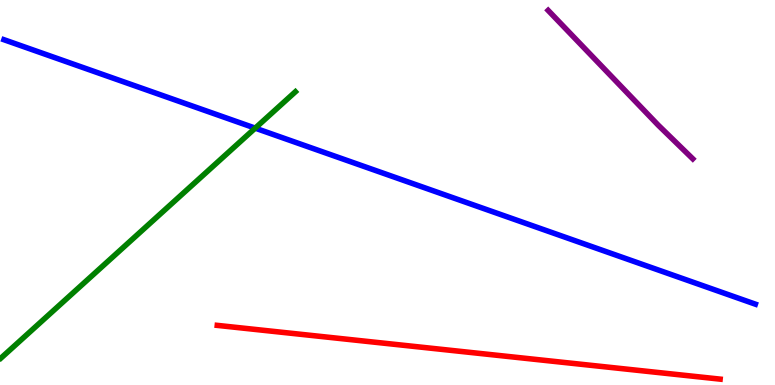[{'lines': ['blue', 'red'], 'intersections': []}, {'lines': ['green', 'red'], 'intersections': []}, {'lines': ['purple', 'red'], 'intersections': []}, {'lines': ['blue', 'green'], 'intersections': [{'x': 3.29, 'y': 6.67}]}, {'lines': ['blue', 'purple'], 'intersections': []}, {'lines': ['green', 'purple'], 'intersections': []}]